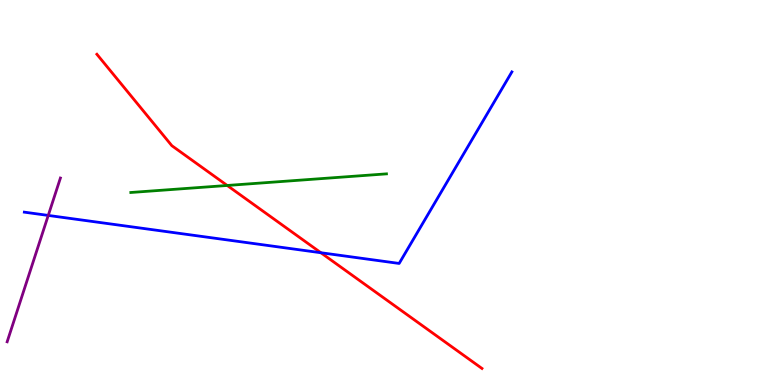[{'lines': ['blue', 'red'], 'intersections': [{'x': 4.14, 'y': 3.44}]}, {'lines': ['green', 'red'], 'intersections': [{'x': 2.93, 'y': 5.18}]}, {'lines': ['purple', 'red'], 'intersections': []}, {'lines': ['blue', 'green'], 'intersections': []}, {'lines': ['blue', 'purple'], 'intersections': [{'x': 0.623, 'y': 4.4}]}, {'lines': ['green', 'purple'], 'intersections': []}]